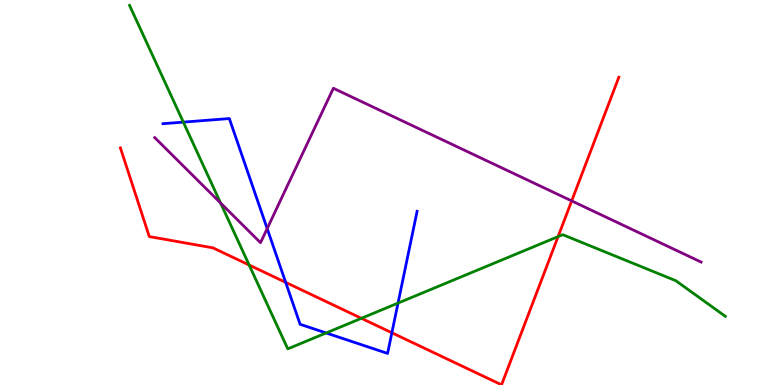[{'lines': ['blue', 'red'], 'intersections': [{'x': 3.69, 'y': 2.67}, {'x': 5.06, 'y': 1.36}]}, {'lines': ['green', 'red'], 'intersections': [{'x': 3.21, 'y': 3.12}, {'x': 4.66, 'y': 1.73}, {'x': 7.2, 'y': 3.85}]}, {'lines': ['purple', 'red'], 'intersections': [{'x': 7.38, 'y': 4.78}]}, {'lines': ['blue', 'green'], 'intersections': [{'x': 2.37, 'y': 6.83}, {'x': 4.21, 'y': 1.35}, {'x': 5.14, 'y': 2.13}]}, {'lines': ['blue', 'purple'], 'intersections': [{'x': 3.45, 'y': 4.06}]}, {'lines': ['green', 'purple'], 'intersections': [{'x': 2.85, 'y': 4.73}]}]